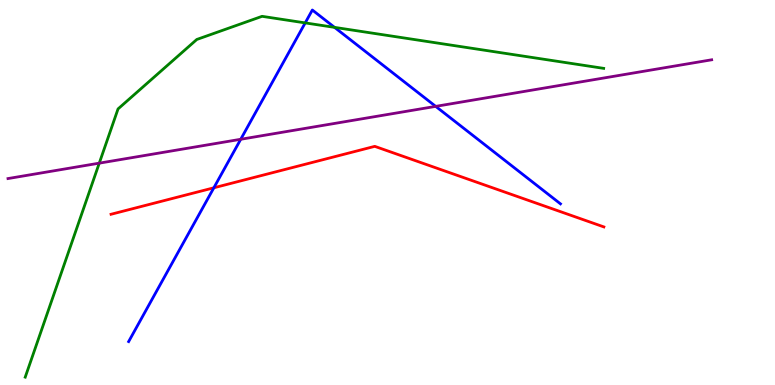[{'lines': ['blue', 'red'], 'intersections': [{'x': 2.76, 'y': 5.12}]}, {'lines': ['green', 'red'], 'intersections': []}, {'lines': ['purple', 'red'], 'intersections': []}, {'lines': ['blue', 'green'], 'intersections': [{'x': 3.94, 'y': 9.41}, {'x': 4.32, 'y': 9.29}]}, {'lines': ['blue', 'purple'], 'intersections': [{'x': 3.11, 'y': 6.38}, {'x': 5.62, 'y': 7.24}]}, {'lines': ['green', 'purple'], 'intersections': [{'x': 1.28, 'y': 5.76}]}]